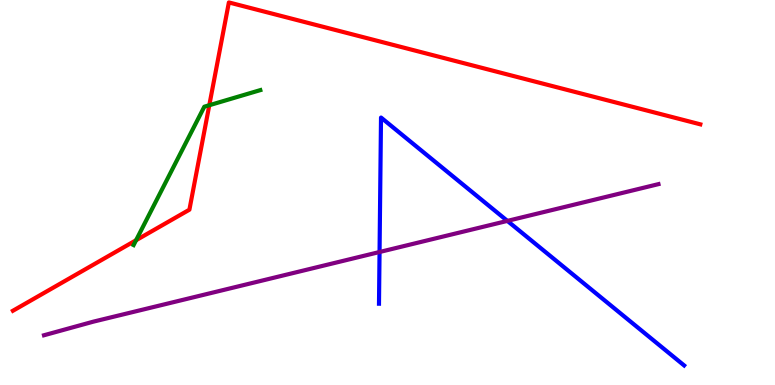[{'lines': ['blue', 'red'], 'intersections': []}, {'lines': ['green', 'red'], 'intersections': [{'x': 1.76, 'y': 3.76}, {'x': 2.7, 'y': 7.27}]}, {'lines': ['purple', 'red'], 'intersections': []}, {'lines': ['blue', 'green'], 'intersections': []}, {'lines': ['blue', 'purple'], 'intersections': [{'x': 4.9, 'y': 3.45}, {'x': 6.55, 'y': 4.26}]}, {'lines': ['green', 'purple'], 'intersections': []}]